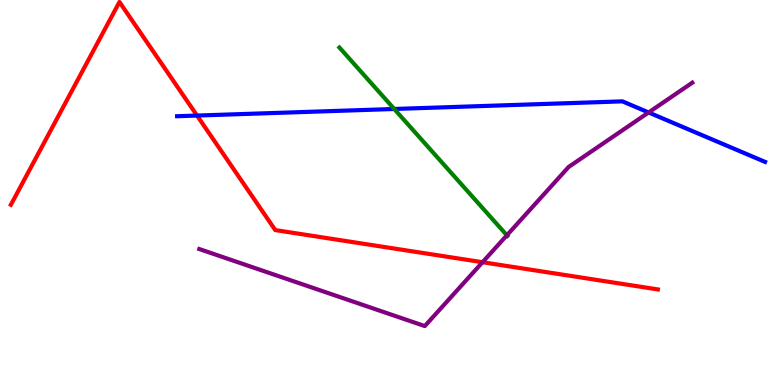[{'lines': ['blue', 'red'], 'intersections': [{'x': 2.54, 'y': 7.0}]}, {'lines': ['green', 'red'], 'intersections': []}, {'lines': ['purple', 'red'], 'intersections': [{'x': 6.23, 'y': 3.19}]}, {'lines': ['blue', 'green'], 'intersections': [{'x': 5.09, 'y': 7.17}]}, {'lines': ['blue', 'purple'], 'intersections': [{'x': 8.37, 'y': 7.08}]}, {'lines': ['green', 'purple'], 'intersections': [{'x': 6.54, 'y': 3.89}]}]